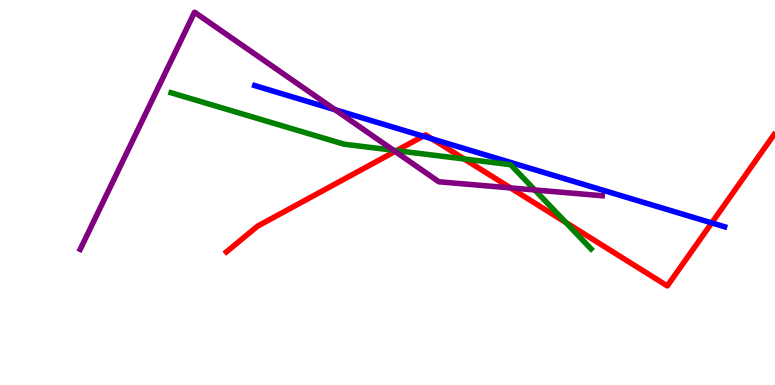[{'lines': ['blue', 'red'], 'intersections': [{'x': 5.46, 'y': 6.46}, {'x': 5.57, 'y': 6.39}, {'x': 9.18, 'y': 4.21}]}, {'lines': ['green', 'red'], 'intersections': [{'x': 5.12, 'y': 6.09}, {'x': 5.99, 'y': 5.87}, {'x': 7.3, 'y': 4.22}]}, {'lines': ['purple', 'red'], 'intersections': [{'x': 5.1, 'y': 6.07}, {'x': 6.59, 'y': 5.12}]}, {'lines': ['blue', 'green'], 'intersections': []}, {'lines': ['blue', 'purple'], 'intersections': [{'x': 4.32, 'y': 7.15}]}, {'lines': ['green', 'purple'], 'intersections': [{'x': 5.08, 'y': 6.1}, {'x': 6.9, 'y': 5.07}]}]